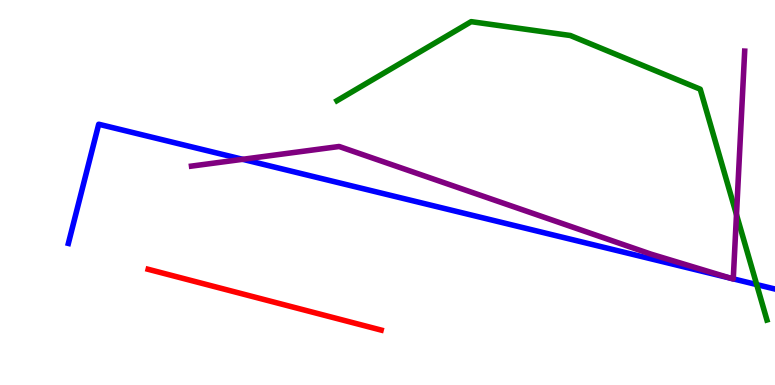[{'lines': ['blue', 'red'], 'intersections': []}, {'lines': ['green', 'red'], 'intersections': []}, {'lines': ['purple', 'red'], 'intersections': []}, {'lines': ['blue', 'green'], 'intersections': [{'x': 9.76, 'y': 2.61}]}, {'lines': ['blue', 'purple'], 'intersections': [{'x': 3.13, 'y': 5.86}, {'x': 9.43, 'y': 2.77}, {'x': 9.46, 'y': 2.76}]}, {'lines': ['green', 'purple'], 'intersections': [{'x': 9.5, 'y': 4.42}]}]